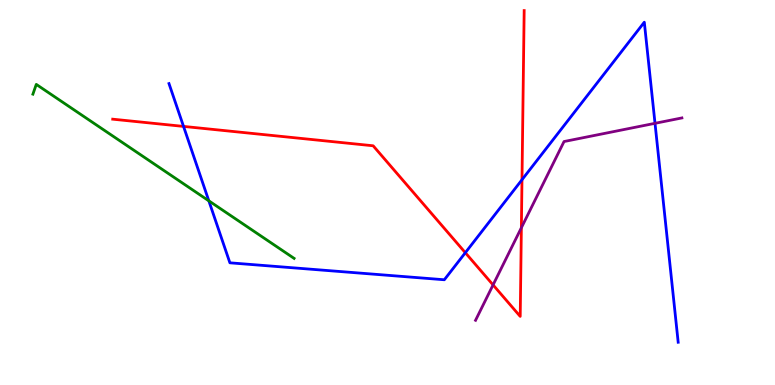[{'lines': ['blue', 'red'], 'intersections': [{'x': 2.37, 'y': 6.72}, {'x': 6.0, 'y': 3.44}, {'x': 6.74, 'y': 5.33}]}, {'lines': ['green', 'red'], 'intersections': []}, {'lines': ['purple', 'red'], 'intersections': [{'x': 6.36, 'y': 2.6}, {'x': 6.73, 'y': 4.08}]}, {'lines': ['blue', 'green'], 'intersections': [{'x': 2.69, 'y': 4.78}]}, {'lines': ['blue', 'purple'], 'intersections': [{'x': 8.45, 'y': 6.8}]}, {'lines': ['green', 'purple'], 'intersections': []}]